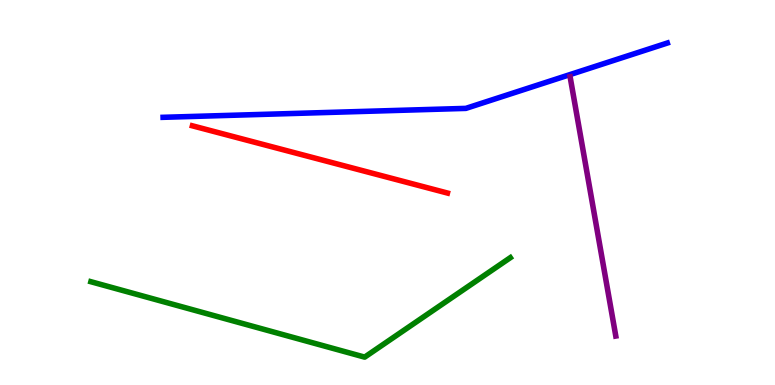[{'lines': ['blue', 'red'], 'intersections': []}, {'lines': ['green', 'red'], 'intersections': []}, {'lines': ['purple', 'red'], 'intersections': []}, {'lines': ['blue', 'green'], 'intersections': []}, {'lines': ['blue', 'purple'], 'intersections': []}, {'lines': ['green', 'purple'], 'intersections': []}]